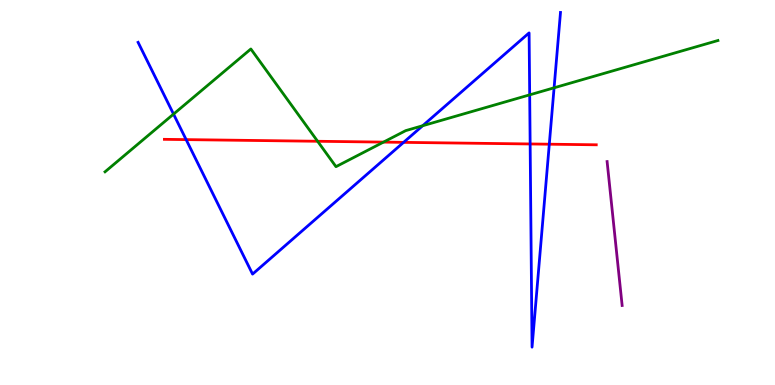[{'lines': ['blue', 'red'], 'intersections': [{'x': 2.4, 'y': 6.37}, {'x': 5.21, 'y': 6.3}, {'x': 6.84, 'y': 6.26}, {'x': 7.09, 'y': 6.25}]}, {'lines': ['green', 'red'], 'intersections': [{'x': 4.1, 'y': 6.33}, {'x': 4.95, 'y': 6.31}]}, {'lines': ['purple', 'red'], 'intersections': []}, {'lines': ['blue', 'green'], 'intersections': [{'x': 2.24, 'y': 7.04}, {'x': 5.45, 'y': 6.73}, {'x': 6.83, 'y': 7.54}, {'x': 7.15, 'y': 7.72}]}, {'lines': ['blue', 'purple'], 'intersections': []}, {'lines': ['green', 'purple'], 'intersections': []}]